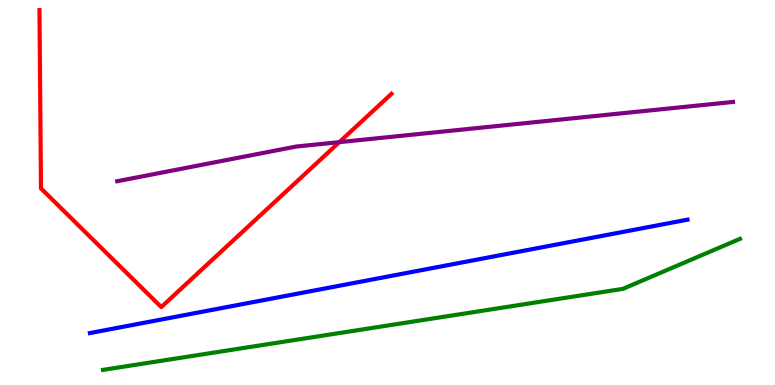[{'lines': ['blue', 'red'], 'intersections': []}, {'lines': ['green', 'red'], 'intersections': []}, {'lines': ['purple', 'red'], 'intersections': [{'x': 4.38, 'y': 6.31}]}, {'lines': ['blue', 'green'], 'intersections': []}, {'lines': ['blue', 'purple'], 'intersections': []}, {'lines': ['green', 'purple'], 'intersections': []}]